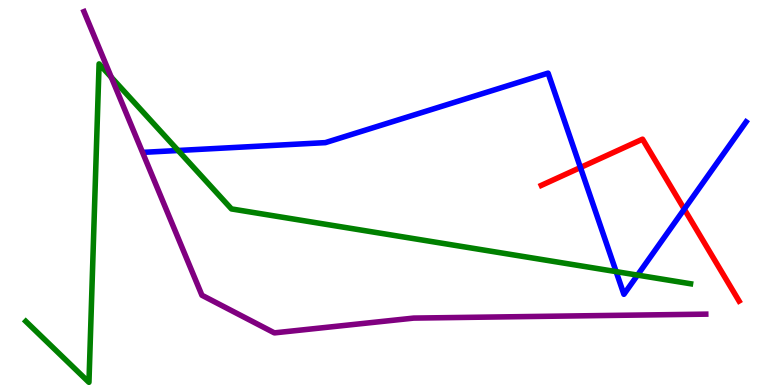[{'lines': ['blue', 'red'], 'intersections': [{'x': 7.49, 'y': 5.65}, {'x': 8.83, 'y': 4.57}]}, {'lines': ['green', 'red'], 'intersections': []}, {'lines': ['purple', 'red'], 'intersections': []}, {'lines': ['blue', 'green'], 'intersections': [{'x': 2.3, 'y': 6.09}, {'x': 7.95, 'y': 2.94}, {'x': 8.23, 'y': 2.85}]}, {'lines': ['blue', 'purple'], 'intersections': []}, {'lines': ['green', 'purple'], 'intersections': [{'x': 1.44, 'y': 7.99}]}]